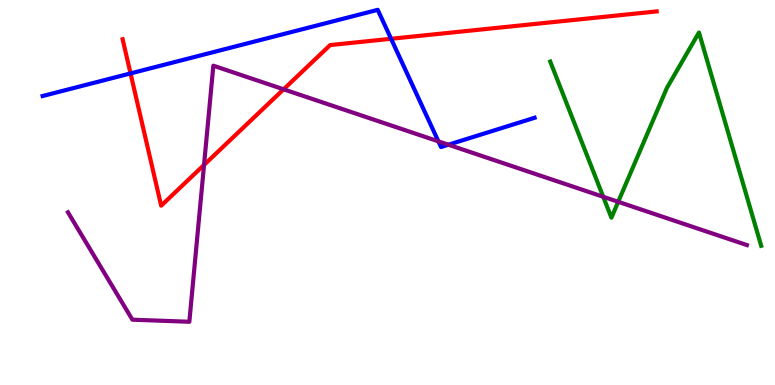[{'lines': ['blue', 'red'], 'intersections': [{'x': 1.68, 'y': 8.09}, {'x': 5.05, 'y': 8.99}]}, {'lines': ['green', 'red'], 'intersections': []}, {'lines': ['purple', 'red'], 'intersections': [{'x': 2.63, 'y': 5.72}, {'x': 3.66, 'y': 7.68}]}, {'lines': ['blue', 'green'], 'intersections': []}, {'lines': ['blue', 'purple'], 'intersections': [{'x': 5.66, 'y': 6.33}, {'x': 5.79, 'y': 6.24}]}, {'lines': ['green', 'purple'], 'intersections': [{'x': 7.78, 'y': 4.89}, {'x': 7.98, 'y': 4.76}]}]